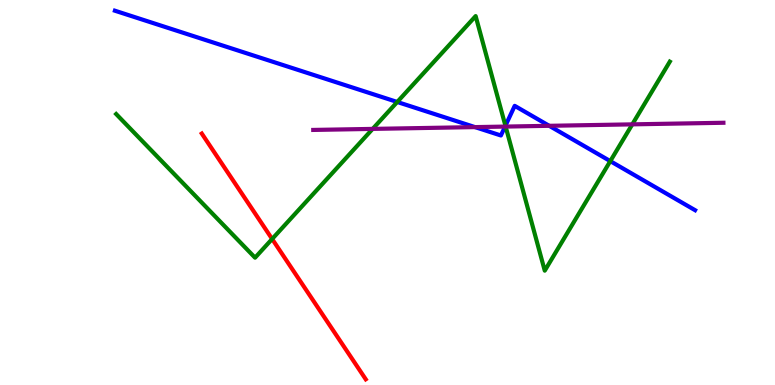[{'lines': ['blue', 'red'], 'intersections': []}, {'lines': ['green', 'red'], 'intersections': [{'x': 3.51, 'y': 3.79}]}, {'lines': ['purple', 'red'], 'intersections': []}, {'lines': ['blue', 'green'], 'intersections': [{'x': 5.13, 'y': 7.35}, {'x': 6.52, 'y': 6.73}, {'x': 7.87, 'y': 5.81}]}, {'lines': ['blue', 'purple'], 'intersections': [{'x': 6.13, 'y': 6.7}, {'x': 6.52, 'y': 6.71}, {'x': 7.09, 'y': 6.73}]}, {'lines': ['green', 'purple'], 'intersections': [{'x': 4.81, 'y': 6.65}, {'x': 6.52, 'y': 6.71}, {'x': 8.16, 'y': 6.77}]}]